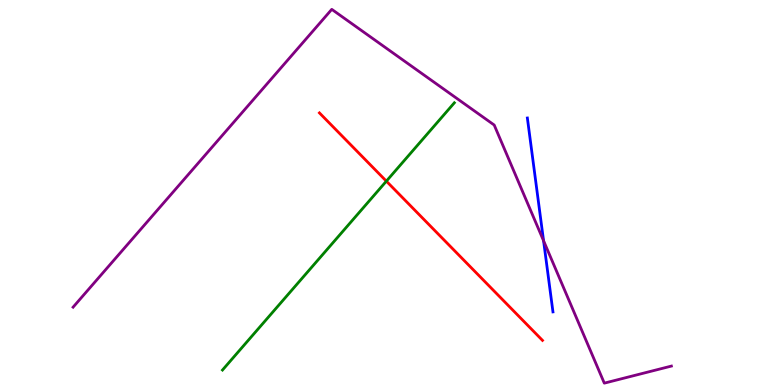[{'lines': ['blue', 'red'], 'intersections': []}, {'lines': ['green', 'red'], 'intersections': [{'x': 4.99, 'y': 5.29}]}, {'lines': ['purple', 'red'], 'intersections': []}, {'lines': ['blue', 'green'], 'intersections': []}, {'lines': ['blue', 'purple'], 'intersections': [{'x': 7.01, 'y': 3.75}]}, {'lines': ['green', 'purple'], 'intersections': []}]